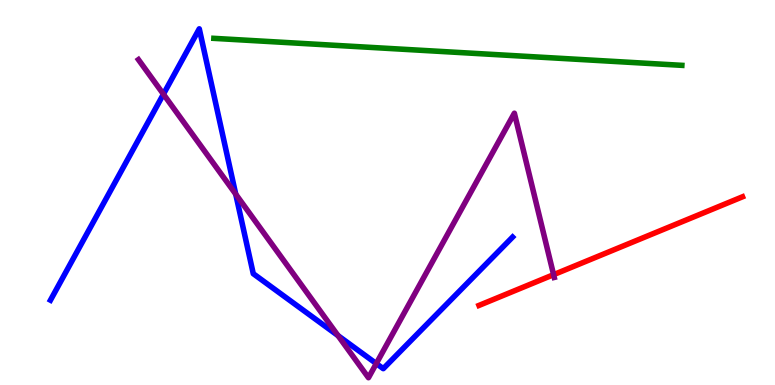[{'lines': ['blue', 'red'], 'intersections': []}, {'lines': ['green', 'red'], 'intersections': []}, {'lines': ['purple', 'red'], 'intersections': [{'x': 7.14, 'y': 2.87}]}, {'lines': ['blue', 'green'], 'intersections': []}, {'lines': ['blue', 'purple'], 'intersections': [{'x': 2.11, 'y': 7.55}, {'x': 3.04, 'y': 4.96}, {'x': 4.36, 'y': 1.28}, {'x': 4.86, 'y': 0.557}]}, {'lines': ['green', 'purple'], 'intersections': []}]